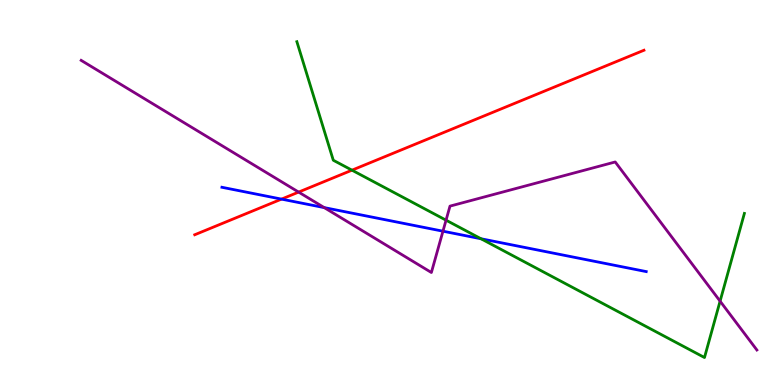[{'lines': ['blue', 'red'], 'intersections': [{'x': 3.63, 'y': 4.83}]}, {'lines': ['green', 'red'], 'intersections': [{'x': 4.54, 'y': 5.58}]}, {'lines': ['purple', 'red'], 'intersections': [{'x': 3.85, 'y': 5.01}]}, {'lines': ['blue', 'green'], 'intersections': [{'x': 6.21, 'y': 3.8}]}, {'lines': ['blue', 'purple'], 'intersections': [{'x': 4.18, 'y': 4.61}, {'x': 5.72, 'y': 3.99}]}, {'lines': ['green', 'purple'], 'intersections': [{'x': 5.76, 'y': 4.28}, {'x': 9.29, 'y': 2.18}]}]